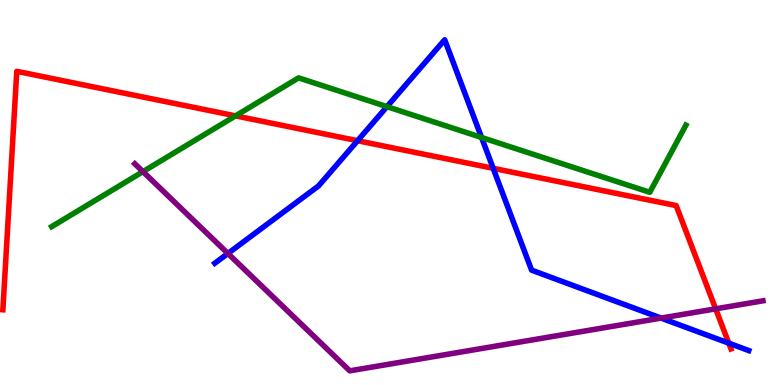[{'lines': ['blue', 'red'], 'intersections': [{'x': 4.61, 'y': 6.35}, {'x': 6.36, 'y': 5.63}, {'x': 9.4, 'y': 1.09}]}, {'lines': ['green', 'red'], 'intersections': [{'x': 3.04, 'y': 6.99}]}, {'lines': ['purple', 'red'], 'intersections': [{'x': 9.23, 'y': 1.98}]}, {'lines': ['blue', 'green'], 'intersections': [{'x': 4.99, 'y': 7.23}, {'x': 6.21, 'y': 6.43}]}, {'lines': ['blue', 'purple'], 'intersections': [{'x': 2.94, 'y': 3.42}, {'x': 8.53, 'y': 1.74}]}, {'lines': ['green', 'purple'], 'intersections': [{'x': 1.84, 'y': 5.54}]}]